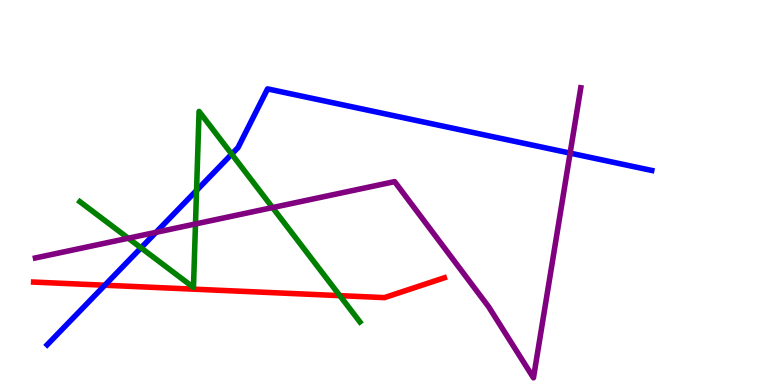[{'lines': ['blue', 'red'], 'intersections': [{'x': 1.35, 'y': 2.59}]}, {'lines': ['green', 'red'], 'intersections': [{'x': 4.38, 'y': 2.32}]}, {'lines': ['purple', 'red'], 'intersections': []}, {'lines': ['blue', 'green'], 'intersections': [{'x': 1.82, 'y': 3.56}, {'x': 2.54, 'y': 5.05}, {'x': 2.99, 'y': 6.0}]}, {'lines': ['blue', 'purple'], 'intersections': [{'x': 2.01, 'y': 3.97}, {'x': 7.36, 'y': 6.02}]}, {'lines': ['green', 'purple'], 'intersections': [{'x': 1.66, 'y': 3.81}, {'x': 2.52, 'y': 4.18}, {'x': 3.52, 'y': 4.61}]}]